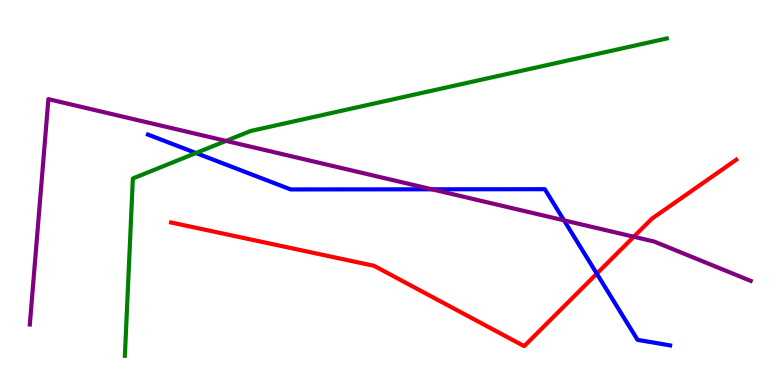[{'lines': ['blue', 'red'], 'intersections': [{'x': 7.7, 'y': 2.89}]}, {'lines': ['green', 'red'], 'intersections': []}, {'lines': ['purple', 'red'], 'intersections': [{'x': 8.18, 'y': 3.85}]}, {'lines': ['blue', 'green'], 'intersections': [{'x': 2.53, 'y': 6.03}]}, {'lines': ['blue', 'purple'], 'intersections': [{'x': 5.57, 'y': 5.08}, {'x': 7.28, 'y': 4.28}]}, {'lines': ['green', 'purple'], 'intersections': [{'x': 2.92, 'y': 6.34}]}]